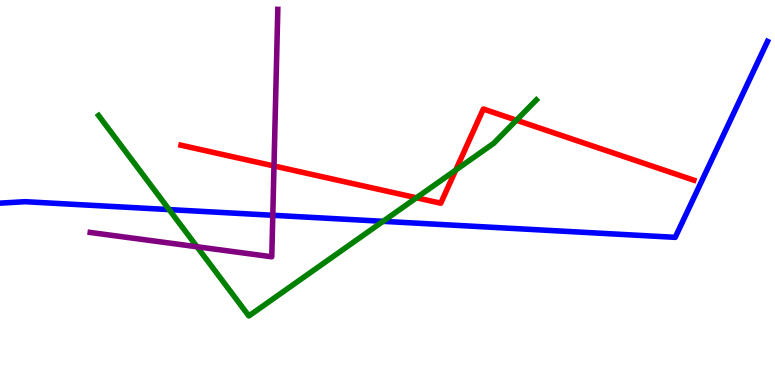[{'lines': ['blue', 'red'], 'intersections': []}, {'lines': ['green', 'red'], 'intersections': [{'x': 5.37, 'y': 4.86}, {'x': 5.88, 'y': 5.58}, {'x': 6.66, 'y': 6.88}]}, {'lines': ['purple', 'red'], 'intersections': [{'x': 3.54, 'y': 5.69}]}, {'lines': ['blue', 'green'], 'intersections': [{'x': 2.18, 'y': 4.56}, {'x': 4.94, 'y': 4.25}]}, {'lines': ['blue', 'purple'], 'intersections': [{'x': 3.52, 'y': 4.41}]}, {'lines': ['green', 'purple'], 'intersections': [{'x': 2.54, 'y': 3.59}]}]